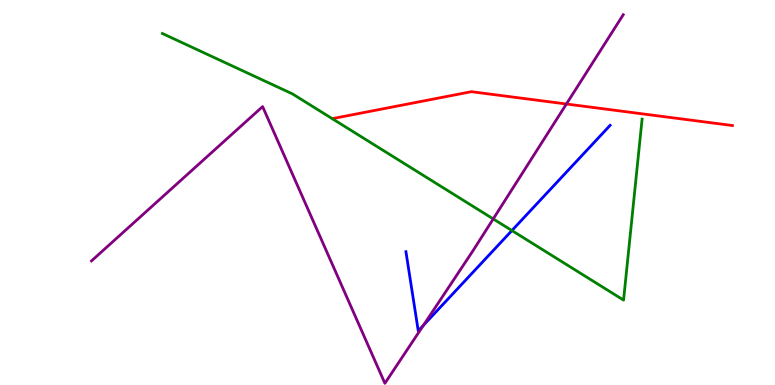[{'lines': ['blue', 'red'], 'intersections': []}, {'lines': ['green', 'red'], 'intersections': []}, {'lines': ['purple', 'red'], 'intersections': [{'x': 7.31, 'y': 7.3}]}, {'lines': ['blue', 'green'], 'intersections': [{'x': 6.61, 'y': 4.01}]}, {'lines': ['blue', 'purple'], 'intersections': [{'x': 5.46, 'y': 1.55}]}, {'lines': ['green', 'purple'], 'intersections': [{'x': 6.36, 'y': 4.31}]}]